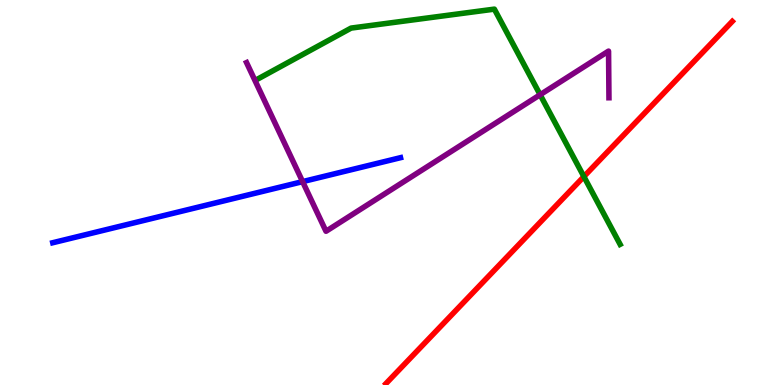[{'lines': ['blue', 'red'], 'intersections': []}, {'lines': ['green', 'red'], 'intersections': [{'x': 7.53, 'y': 5.41}]}, {'lines': ['purple', 'red'], 'intersections': []}, {'lines': ['blue', 'green'], 'intersections': []}, {'lines': ['blue', 'purple'], 'intersections': [{'x': 3.9, 'y': 5.28}]}, {'lines': ['green', 'purple'], 'intersections': [{'x': 6.97, 'y': 7.54}]}]